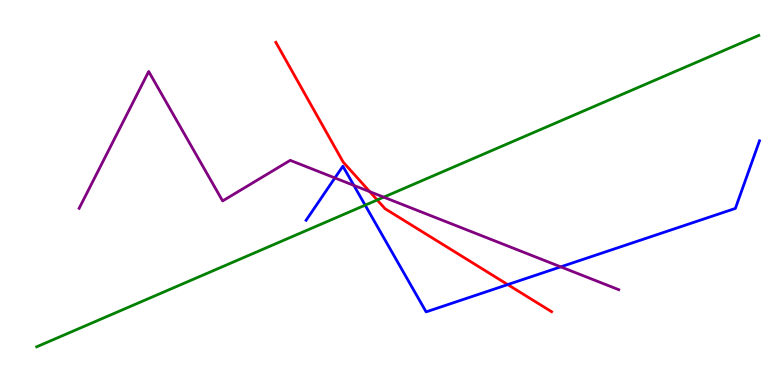[{'lines': ['blue', 'red'], 'intersections': [{'x': 6.55, 'y': 2.61}]}, {'lines': ['green', 'red'], 'intersections': [{'x': 4.87, 'y': 4.81}]}, {'lines': ['purple', 'red'], 'intersections': [{'x': 4.77, 'y': 5.02}]}, {'lines': ['blue', 'green'], 'intersections': [{'x': 4.71, 'y': 4.67}]}, {'lines': ['blue', 'purple'], 'intersections': [{'x': 4.32, 'y': 5.38}, {'x': 4.57, 'y': 5.18}, {'x': 7.24, 'y': 3.07}]}, {'lines': ['green', 'purple'], 'intersections': [{'x': 4.95, 'y': 4.88}]}]